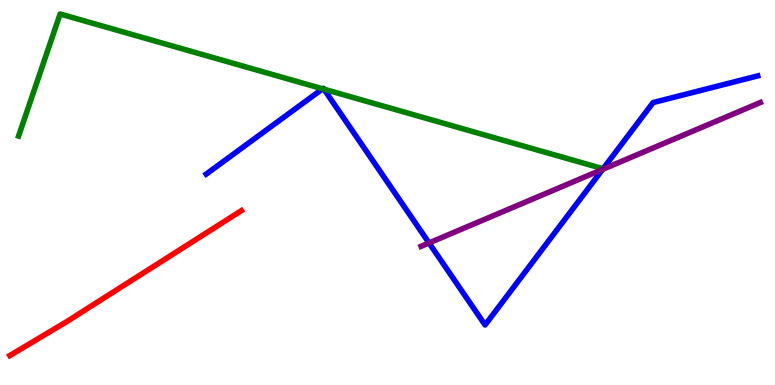[{'lines': ['blue', 'red'], 'intersections': []}, {'lines': ['green', 'red'], 'intersections': []}, {'lines': ['purple', 'red'], 'intersections': []}, {'lines': ['blue', 'green'], 'intersections': [{'x': 4.16, 'y': 7.69}, {'x': 4.18, 'y': 7.68}]}, {'lines': ['blue', 'purple'], 'intersections': [{'x': 5.54, 'y': 3.69}, {'x': 7.78, 'y': 5.6}]}, {'lines': ['green', 'purple'], 'intersections': []}]